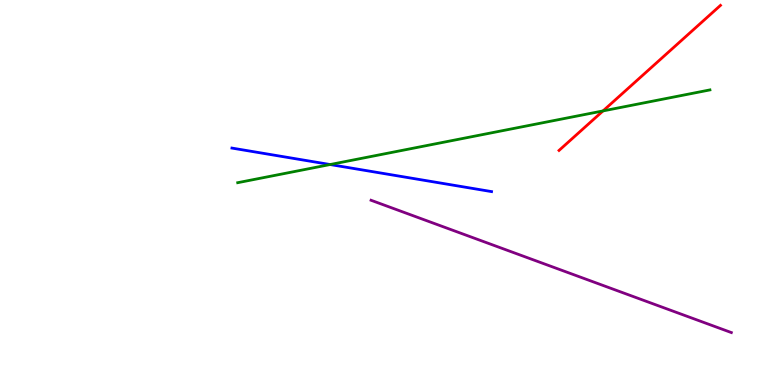[{'lines': ['blue', 'red'], 'intersections': []}, {'lines': ['green', 'red'], 'intersections': [{'x': 7.78, 'y': 7.12}]}, {'lines': ['purple', 'red'], 'intersections': []}, {'lines': ['blue', 'green'], 'intersections': [{'x': 4.26, 'y': 5.73}]}, {'lines': ['blue', 'purple'], 'intersections': []}, {'lines': ['green', 'purple'], 'intersections': []}]